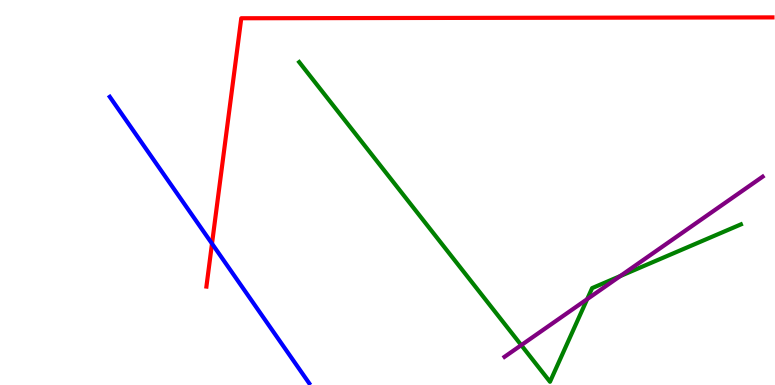[{'lines': ['blue', 'red'], 'intersections': [{'x': 2.74, 'y': 3.67}]}, {'lines': ['green', 'red'], 'intersections': []}, {'lines': ['purple', 'red'], 'intersections': []}, {'lines': ['blue', 'green'], 'intersections': []}, {'lines': ['blue', 'purple'], 'intersections': []}, {'lines': ['green', 'purple'], 'intersections': [{'x': 6.73, 'y': 1.04}, {'x': 7.58, 'y': 2.23}, {'x': 8.0, 'y': 2.83}]}]